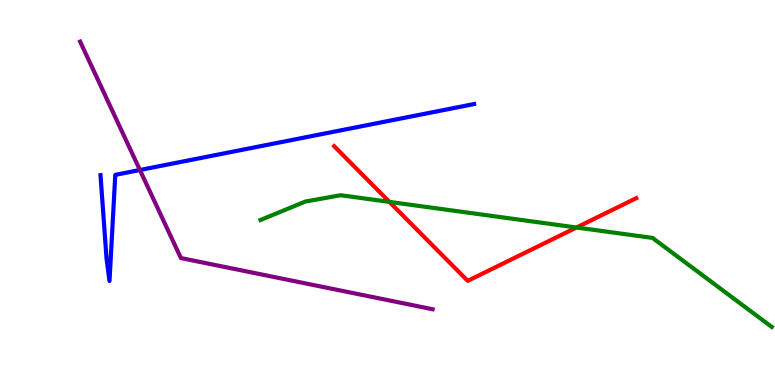[{'lines': ['blue', 'red'], 'intersections': []}, {'lines': ['green', 'red'], 'intersections': [{'x': 5.02, 'y': 4.76}, {'x': 7.44, 'y': 4.09}]}, {'lines': ['purple', 'red'], 'intersections': []}, {'lines': ['blue', 'green'], 'intersections': []}, {'lines': ['blue', 'purple'], 'intersections': [{'x': 1.81, 'y': 5.58}]}, {'lines': ['green', 'purple'], 'intersections': []}]